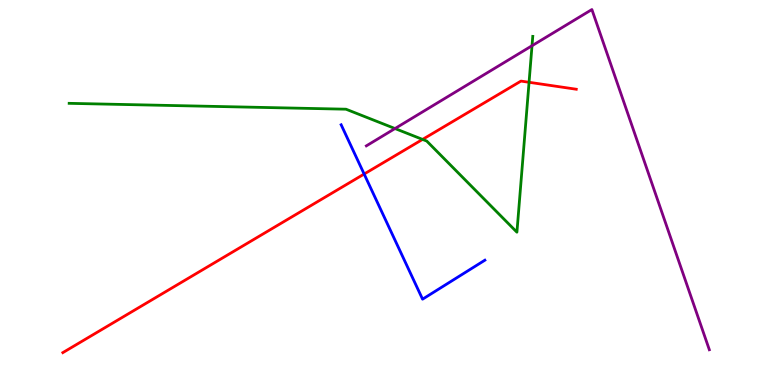[{'lines': ['blue', 'red'], 'intersections': [{'x': 4.7, 'y': 5.48}]}, {'lines': ['green', 'red'], 'intersections': [{'x': 5.45, 'y': 6.38}, {'x': 6.83, 'y': 7.86}]}, {'lines': ['purple', 'red'], 'intersections': []}, {'lines': ['blue', 'green'], 'intersections': []}, {'lines': ['blue', 'purple'], 'intersections': []}, {'lines': ['green', 'purple'], 'intersections': [{'x': 5.1, 'y': 6.66}, {'x': 6.86, 'y': 8.81}]}]